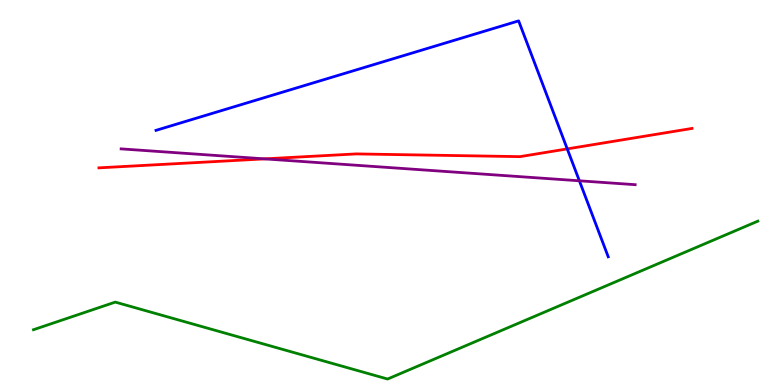[{'lines': ['blue', 'red'], 'intersections': [{'x': 7.32, 'y': 6.13}]}, {'lines': ['green', 'red'], 'intersections': []}, {'lines': ['purple', 'red'], 'intersections': [{'x': 3.41, 'y': 5.87}]}, {'lines': ['blue', 'green'], 'intersections': []}, {'lines': ['blue', 'purple'], 'intersections': [{'x': 7.48, 'y': 5.3}]}, {'lines': ['green', 'purple'], 'intersections': []}]